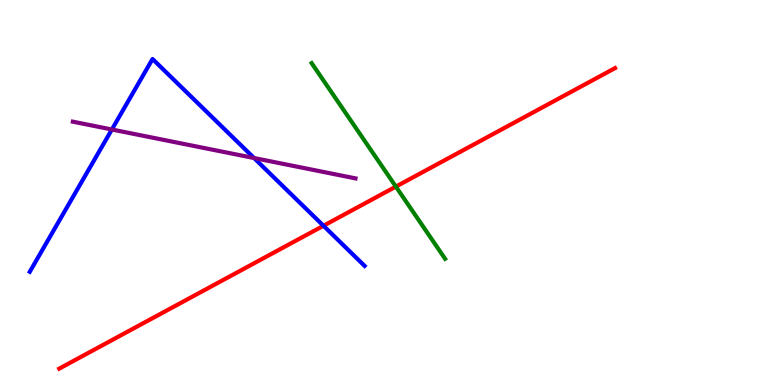[{'lines': ['blue', 'red'], 'intersections': [{'x': 4.17, 'y': 4.14}]}, {'lines': ['green', 'red'], 'intersections': [{'x': 5.11, 'y': 5.15}]}, {'lines': ['purple', 'red'], 'intersections': []}, {'lines': ['blue', 'green'], 'intersections': []}, {'lines': ['blue', 'purple'], 'intersections': [{'x': 1.44, 'y': 6.64}, {'x': 3.28, 'y': 5.9}]}, {'lines': ['green', 'purple'], 'intersections': []}]